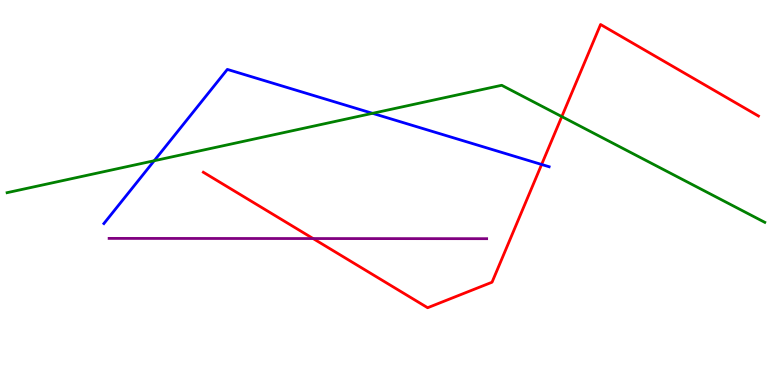[{'lines': ['blue', 'red'], 'intersections': [{'x': 6.99, 'y': 5.73}]}, {'lines': ['green', 'red'], 'intersections': [{'x': 7.25, 'y': 6.97}]}, {'lines': ['purple', 'red'], 'intersections': [{'x': 4.04, 'y': 3.8}]}, {'lines': ['blue', 'green'], 'intersections': [{'x': 1.99, 'y': 5.83}, {'x': 4.81, 'y': 7.06}]}, {'lines': ['blue', 'purple'], 'intersections': []}, {'lines': ['green', 'purple'], 'intersections': []}]